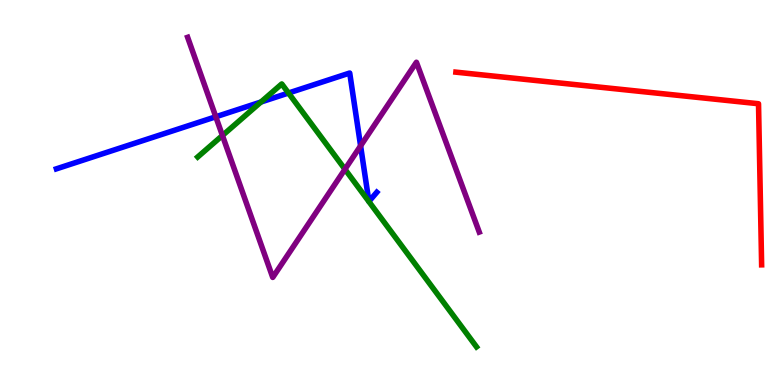[{'lines': ['blue', 'red'], 'intersections': []}, {'lines': ['green', 'red'], 'intersections': []}, {'lines': ['purple', 'red'], 'intersections': []}, {'lines': ['blue', 'green'], 'intersections': [{'x': 3.37, 'y': 7.35}, {'x': 3.72, 'y': 7.58}]}, {'lines': ['blue', 'purple'], 'intersections': [{'x': 2.78, 'y': 6.97}, {'x': 4.65, 'y': 6.21}]}, {'lines': ['green', 'purple'], 'intersections': [{'x': 2.87, 'y': 6.48}, {'x': 4.45, 'y': 5.6}]}]